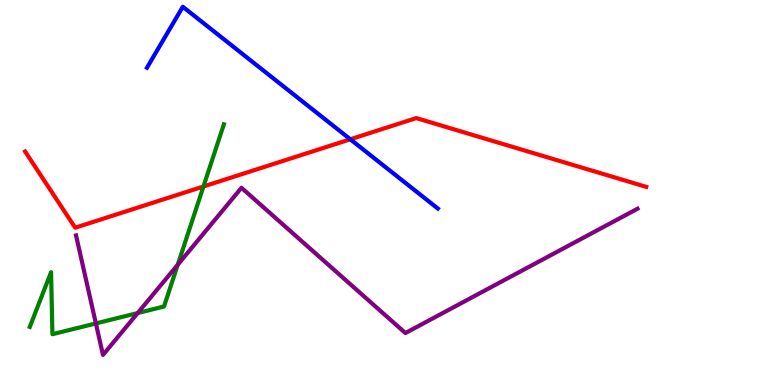[{'lines': ['blue', 'red'], 'intersections': [{'x': 4.52, 'y': 6.38}]}, {'lines': ['green', 'red'], 'intersections': [{'x': 2.63, 'y': 5.16}]}, {'lines': ['purple', 'red'], 'intersections': []}, {'lines': ['blue', 'green'], 'intersections': []}, {'lines': ['blue', 'purple'], 'intersections': []}, {'lines': ['green', 'purple'], 'intersections': [{'x': 1.24, 'y': 1.6}, {'x': 1.78, 'y': 1.87}, {'x': 2.29, 'y': 3.12}]}]